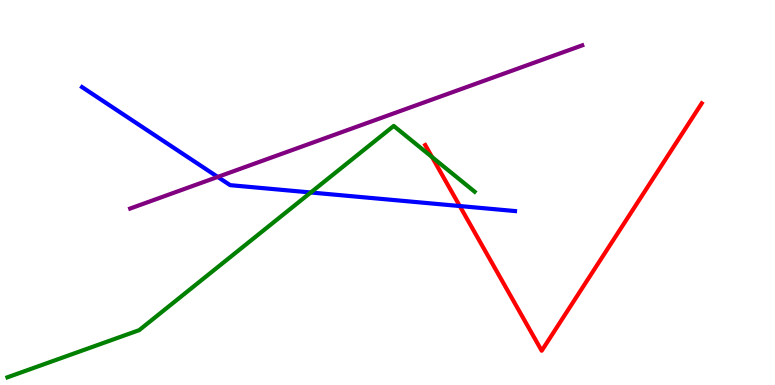[{'lines': ['blue', 'red'], 'intersections': [{'x': 5.93, 'y': 4.65}]}, {'lines': ['green', 'red'], 'intersections': [{'x': 5.57, 'y': 5.92}]}, {'lines': ['purple', 'red'], 'intersections': []}, {'lines': ['blue', 'green'], 'intersections': [{'x': 4.01, 'y': 5.0}]}, {'lines': ['blue', 'purple'], 'intersections': [{'x': 2.81, 'y': 5.4}]}, {'lines': ['green', 'purple'], 'intersections': []}]